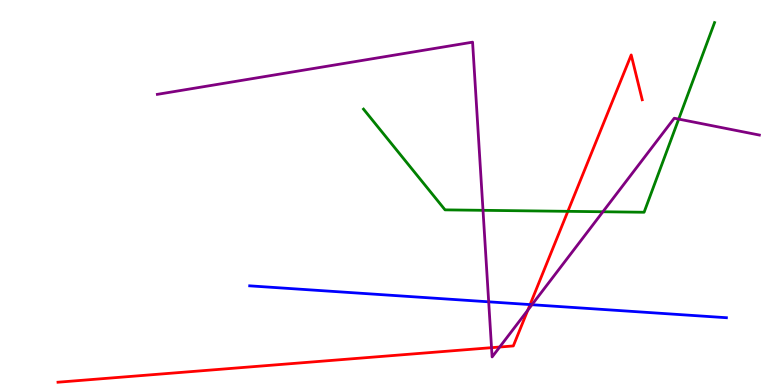[{'lines': ['blue', 'red'], 'intersections': [{'x': 6.84, 'y': 2.09}]}, {'lines': ['green', 'red'], 'intersections': [{'x': 7.33, 'y': 4.51}]}, {'lines': ['purple', 'red'], 'intersections': [{'x': 6.34, 'y': 0.97}, {'x': 6.45, 'y': 0.987}, {'x': 6.81, 'y': 1.94}]}, {'lines': ['blue', 'green'], 'intersections': []}, {'lines': ['blue', 'purple'], 'intersections': [{'x': 6.31, 'y': 2.16}, {'x': 6.86, 'y': 2.09}]}, {'lines': ['green', 'purple'], 'intersections': [{'x': 6.23, 'y': 4.54}, {'x': 7.78, 'y': 4.5}, {'x': 8.76, 'y': 6.91}]}]